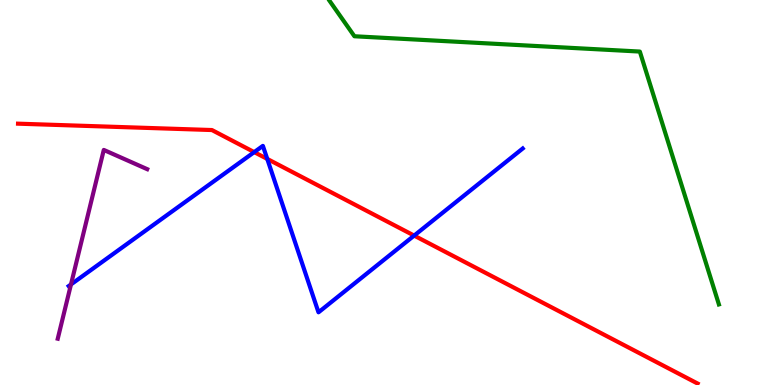[{'lines': ['blue', 'red'], 'intersections': [{'x': 3.28, 'y': 6.05}, {'x': 3.45, 'y': 5.87}, {'x': 5.34, 'y': 3.88}]}, {'lines': ['green', 'red'], 'intersections': []}, {'lines': ['purple', 'red'], 'intersections': []}, {'lines': ['blue', 'green'], 'intersections': []}, {'lines': ['blue', 'purple'], 'intersections': [{'x': 0.916, 'y': 2.61}]}, {'lines': ['green', 'purple'], 'intersections': []}]